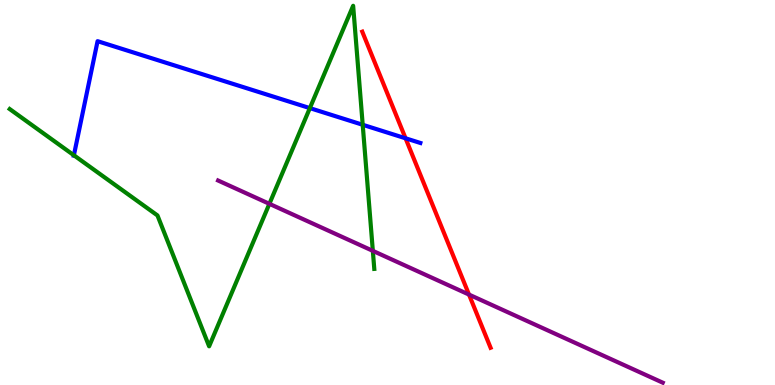[{'lines': ['blue', 'red'], 'intersections': [{'x': 5.23, 'y': 6.41}]}, {'lines': ['green', 'red'], 'intersections': []}, {'lines': ['purple', 'red'], 'intersections': [{'x': 6.05, 'y': 2.35}]}, {'lines': ['blue', 'green'], 'intersections': [{'x': 0.953, 'y': 5.97}, {'x': 4.0, 'y': 7.19}, {'x': 4.68, 'y': 6.76}]}, {'lines': ['blue', 'purple'], 'intersections': []}, {'lines': ['green', 'purple'], 'intersections': [{'x': 3.48, 'y': 4.71}, {'x': 4.81, 'y': 3.48}]}]